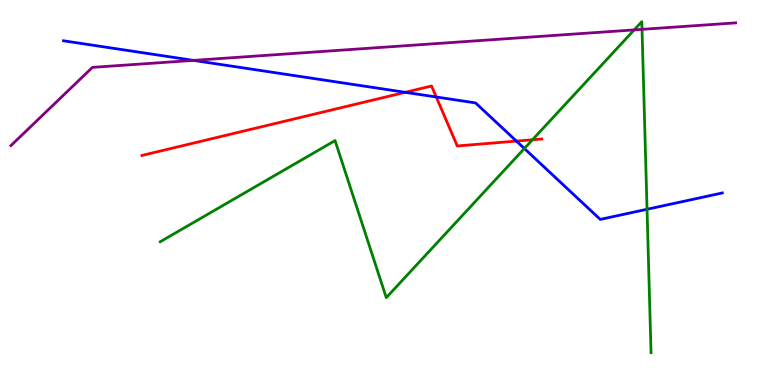[{'lines': ['blue', 'red'], 'intersections': [{'x': 5.23, 'y': 7.6}, {'x': 5.63, 'y': 7.48}, {'x': 6.66, 'y': 6.34}]}, {'lines': ['green', 'red'], 'intersections': [{'x': 6.87, 'y': 6.37}]}, {'lines': ['purple', 'red'], 'intersections': []}, {'lines': ['blue', 'green'], 'intersections': [{'x': 6.77, 'y': 6.14}, {'x': 8.35, 'y': 4.56}]}, {'lines': ['blue', 'purple'], 'intersections': [{'x': 2.5, 'y': 8.43}]}, {'lines': ['green', 'purple'], 'intersections': [{'x': 8.18, 'y': 9.22}, {'x': 8.28, 'y': 9.24}]}]